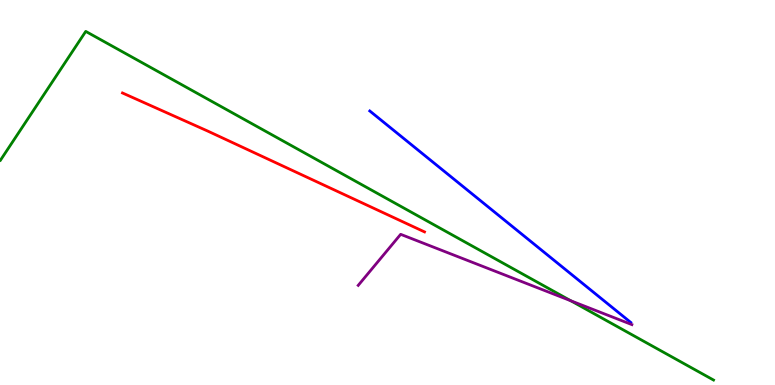[{'lines': ['blue', 'red'], 'intersections': []}, {'lines': ['green', 'red'], 'intersections': []}, {'lines': ['purple', 'red'], 'intersections': []}, {'lines': ['blue', 'green'], 'intersections': []}, {'lines': ['blue', 'purple'], 'intersections': []}, {'lines': ['green', 'purple'], 'intersections': [{'x': 7.36, 'y': 2.19}]}]